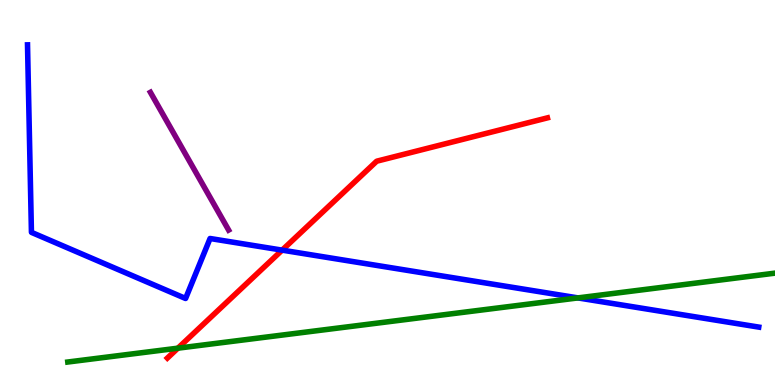[{'lines': ['blue', 'red'], 'intersections': [{'x': 3.64, 'y': 3.5}]}, {'lines': ['green', 'red'], 'intersections': [{'x': 2.3, 'y': 0.956}]}, {'lines': ['purple', 'red'], 'intersections': []}, {'lines': ['blue', 'green'], 'intersections': [{'x': 7.46, 'y': 2.26}]}, {'lines': ['blue', 'purple'], 'intersections': []}, {'lines': ['green', 'purple'], 'intersections': []}]